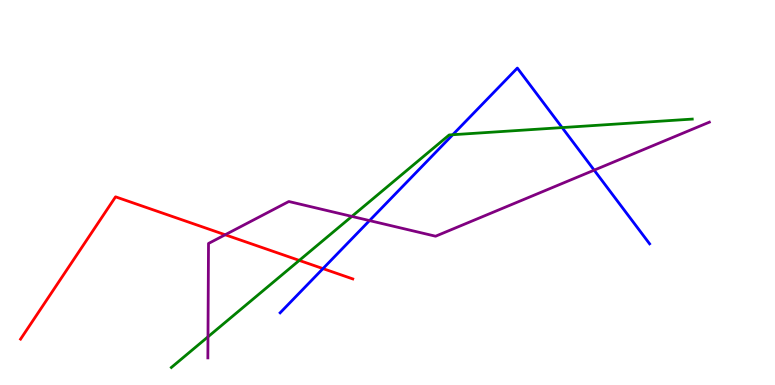[{'lines': ['blue', 'red'], 'intersections': [{'x': 4.17, 'y': 3.02}]}, {'lines': ['green', 'red'], 'intersections': [{'x': 3.86, 'y': 3.24}]}, {'lines': ['purple', 'red'], 'intersections': [{'x': 2.91, 'y': 3.9}]}, {'lines': ['blue', 'green'], 'intersections': [{'x': 5.84, 'y': 6.5}, {'x': 7.25, 'y': 6.69}]}, {'lines': ['blue', 'purple'], 'intersections': [{'x': 4.77, 'y': 4.27}, {'x': 7.67, 'y': 5.58}]}, {'lines': ['green', 'purple'], 'intersections': [{'x': 2.68, 'y': 1.25}, {'x': 4.54, 'y': 4.38}]}]